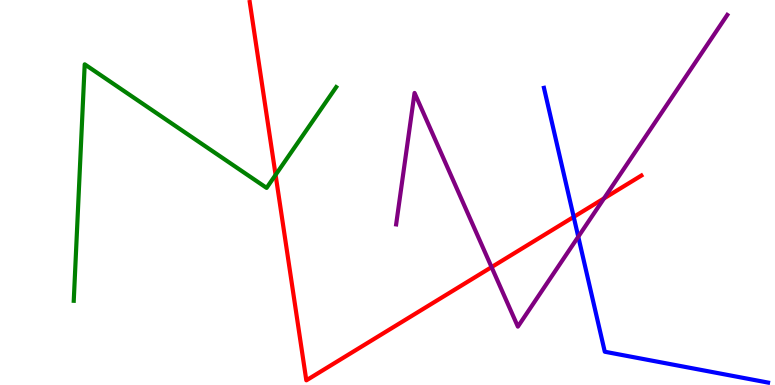[{'lines': ['blue', 'red'], 'intersections': [{'x': 7.4, 'y': 4.37}]}, {'lines': ['green', 'red'], 'intersections': [{'x': 3.56, 'y': 5.46}]}, {'lines': ['purple', 'red'], 'intersections': [{'x': 6.34, 'y': 3.06}, {'x': 7.79, 'y': 4.85}]}, {'lines': ['blue', 'green'], 'intersections': []}, {'lines': ['blue', 'purple'], 'intersections': [{'x': 7.46, 'y': 3.85}]}, {'lines': ['green', 'purple'], 'intersections': []}]